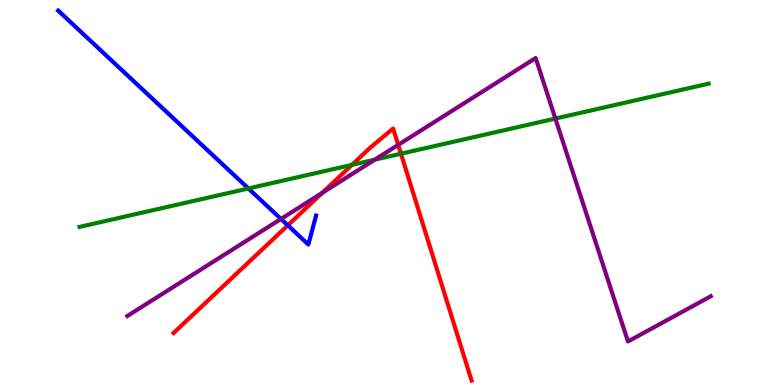[{'lines': ['blue', 'red'], 'intersections': [{'x': 3.71, 'y': 4.15}]}, {'lines': ['green', 'red'], 'intersections': [{'x': 4.54, 'y': 5.72}, {'x': 5.17, 'y': 6.01}]}, {'lines': ['purple', 'red'], 'intersections': [{'x': 4.16, 'y': 4.99}, {'x': 5.14, 'y': 6.24}]}, {'lines': ['blue', 'green'], 'intersections': [{'x': 3.21, 'y': 5.1}]}, {'lines': ['blue', 'purple'], 'intersections': [{'x': 3.63, 'y': 4.31}]}, {'lines': ['green', 'purple'], 'intersections': [{'x': 4.84, 'y': 5.85}, {'x': 7.17, 'y': 6.92}]}]